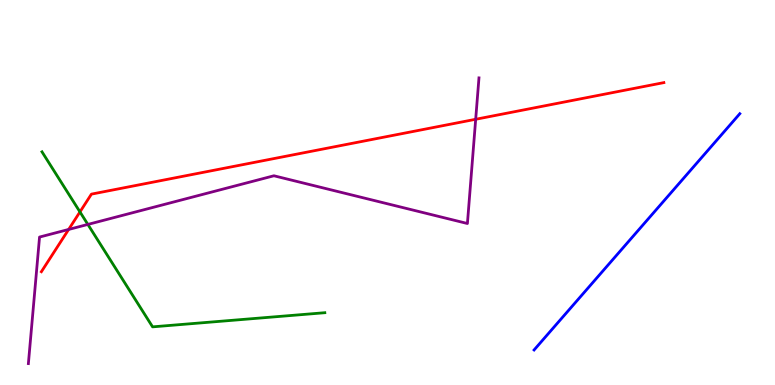[{'lines': ['blue', 'red'], 'intersections': []}, {'lines': ['green', 'red'], 'intersections': [{'x': 1.03, 'y': 4.5}]}, {'lines': ['purple', 'red'], 'intersections': [{'x': 0.886, 'y': 4.04}, {'x': 6.14, 'y': 6.9}]}, {'lines': ['blue', 'green'], 'intersections': []}, {'lines': ['blue', 'purple'], 'intersections': []}, {'lines': ['green', 'purple'], 'intersections': [{'x': 1.13, 'y': 4.17}]}]